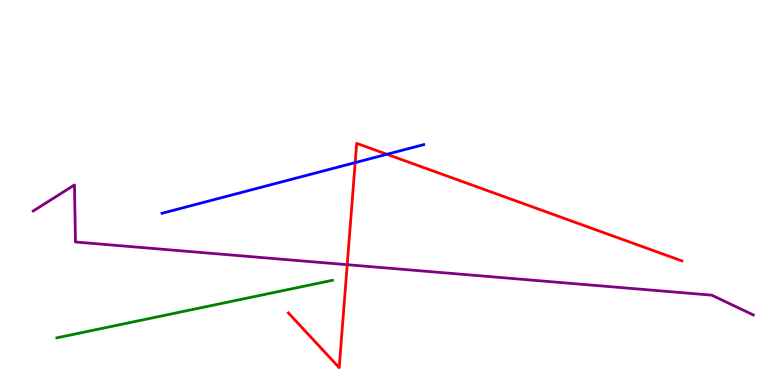[{'lines': ['blue', 'red'], 'intersections': [{'x': 4.58, 'y': 5.78}, {'x': 4.99, 'y': 5.99}]}, {'lines': ['green', 'red'], 'intersections': []}, {'lines': ['purple', 'red'], 'intersections': [{'x': 4.48, 'y': 3.12}]}, {'lines': ['blue', 'green'], 'intersections': []}, {'lines': ['blue', 'purple'], 'intersections': []}, {'lines': ['green', 'purple'], 'intersections': []}]